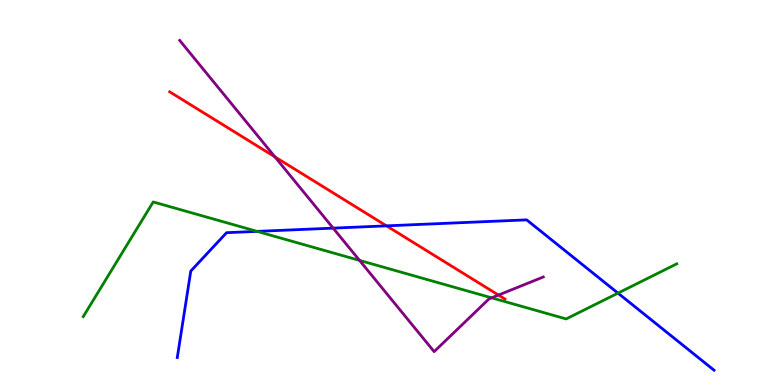[{'lines': ['blue', 'red'], 'intersections': [{'x': 4.99, 'y': 4.13}]}, {'lines': ['green', 'red'], 'intersections': []}, {'lines': ['purple', 'red'], 'intersections': [{'x': 3.55, 'y': 5.93}, {'x': 6.43, 'y': 2.34}]}, {'lines': ['blue', 'green'], 'intersections': [{'x': 3.32, 'y': 3.99}, {'x': 7.97, 'y': 2.39}]}, {'lines': ['blue', 'purple'], 'intersections': [{'x': 4.3, 'y': 4.07}]}, {'lines': ['green', 'purple'], 'intersections': [{'x': 4.64, 'y': 3.24}, {'x': 6.34, 'y': 2.26}]}]